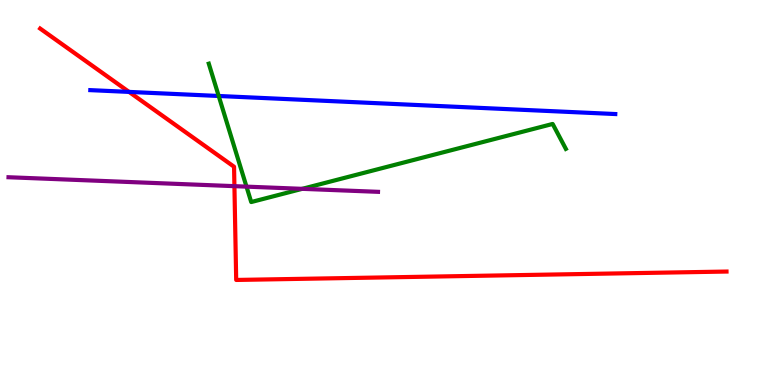[{'lines': ['blue', 'red'], 'intersections': [{'x': 1.66, 'y': 7.61}]}, {'lines': ['green', 'red'], 'intersections': []}, {'lines': ['purple', 'red'], 'intersections': [{'x': 3.02, 'y': 5.16}]}, {'lines': ['blue', 'green'], 'intersections': [{'x': 2.82, 'y': 7.51}]}, {'lines': ['blue', 'purple'], 'intersections': []}, {'lines': ['green', 'purple'], 'intersections': [{'x': 3.18, 'y': 5.15}, {'x': 3.9, 'y': 5.1}]}]